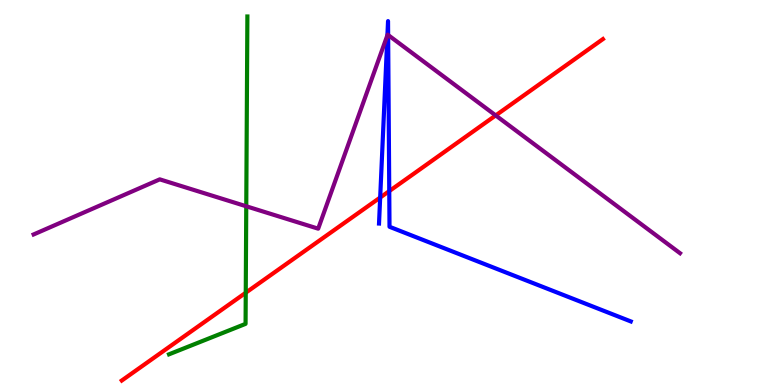[{'lines': ['blue', 'red'], 'intersections': [{'x': 4.91, 'y': 4.87}, {'x': 5.02, 'y': 5.04}]}, {'lines': ['green', 'red'], 'intersections': [{'x': 3.17, 'y': 2.4}]}, {'lines': ['purple', 'red'], 'intersections': [{'x': 6.4, 'y': 7.0}]}, {'lines': ['blue', 'green'], 'intersections': []}, {'lines': ['blue', 'purple'], 'intersections': [{'x': 5.0, 'y': 9.09}, {'x': 5.01, 'y': 9.09}]}, {'lines': ['green', 'purple'], 'intersections': [{'x': 3.18, 'y': 4.64}]}]